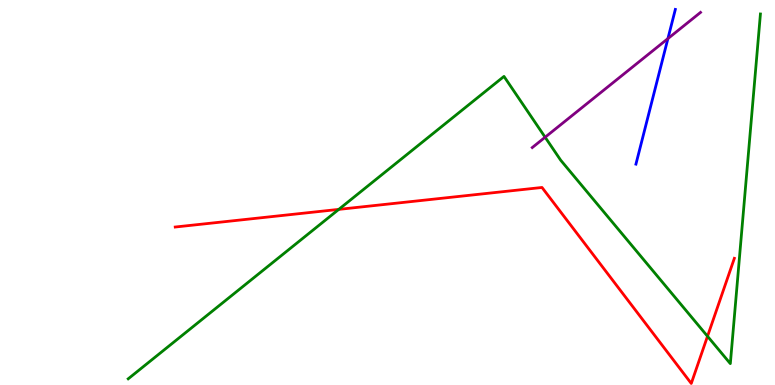[{'lines': ['blue', 'red'], 'intersections': []}, {'lines': ['green', 'red'], 'intersections': [{'x': 4.37, 'y': 4.56}, {'x': 9.13, 'y': 1.27}]}, {'lines': ['purple', 'red'], 'intersections': []}, {'lines': ['blue', 'green'], 'intersections': []}, {'lines': ['blue', 'purple'], 'intersections': [{'x': 8.62, 'y': 9.0}]}, {'lines': ['green', 'purple'], 'intersections': [{'x': 7.03, 'y': 6.44}]}]